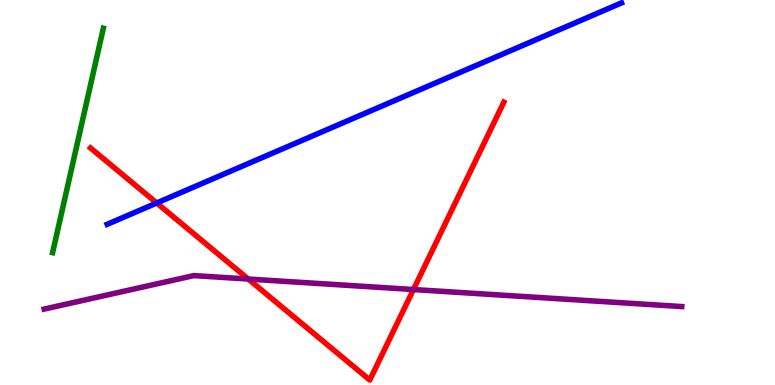[{'lines': ['blue', 'red'], 'intersections': [{'x': 2.02, 'y': 4.73}]}, {'lines': ['green', 'red'], 'intersections': []}, {'lines': ['purple', 'red'], 'intersections': [{'x': 3.2, 'y': 2.75}, {'x': 5.33, 'y': 2.48}]}, {'lines': ['blue', 'green'], 'intersections': []}, {'lines': ['blue', 'purple'], 'intersections': []}, {'lines': ['green', 'purple'], 'intersections': []}]